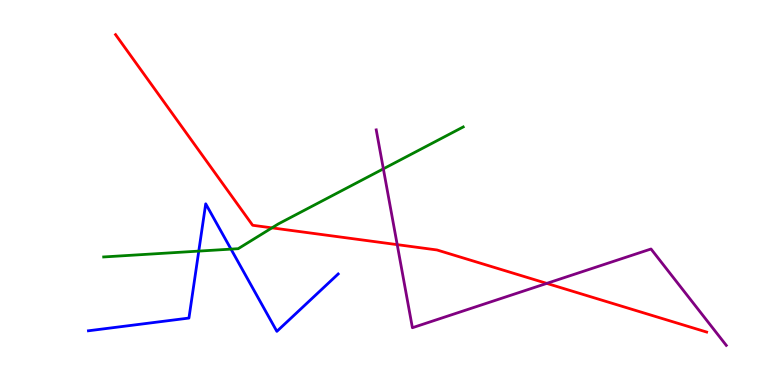[{'lines': ['blue', 'red'], 'intersections': []}, {'lines': ['green', 'red'], 'intersections': [{'x': 3.51, 'y': 4.08}]}, {'lines': ['purple', 'red'], 'intersections': [{'x': 5.13, 'y': 3.65}, {'x': 7.06, 'y': 2.64}]}, {'lines': ['blue', 'green'], 'intersections': [{'x': 2.56, 'y': 3.48}, {'x': 2.98, 'y': 3.53}]}, {'lines': ['blue', 'purple'], 'intersections': []}, {'lines': ['green', 'purple'], 'intersections': [{'x': 4.95, 'y': 5.61}]}]